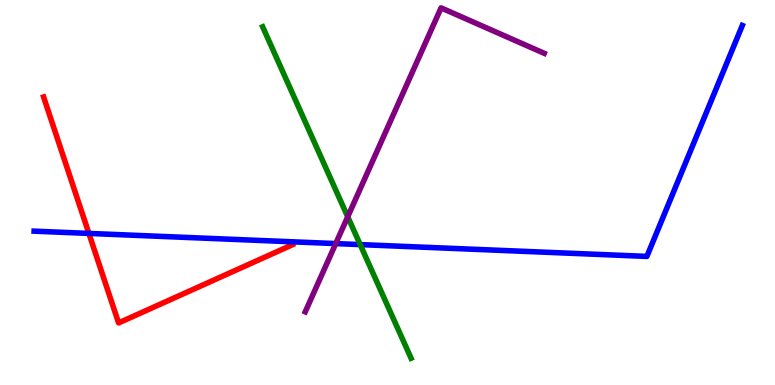[{'lines': ['blue', 'red'], 'intersections': [{'x': 1.15, 'y': 3.94}]}, {'lines': ['green', 'red'], 'intersections': []}, {'lines': ['purple', 'red'], 'intersections': []}, {'lines': ['blue', 'green'], 'intersections': [{'x': 4.65, 'y': 3.65}]}, {'lines': ['blue', 'purple'], 'intersections': [{'x': 4.33, 'y': 3.67}]}, {'lines': ['green', 'purple'], 'intersections': [{'x': 4.49, 'y': 4.37}]}]